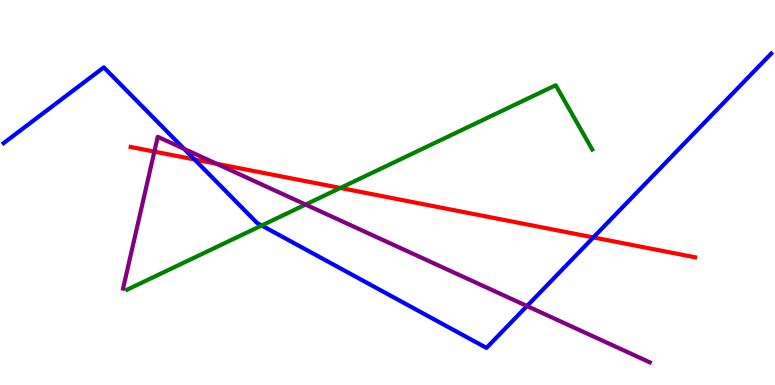[{'lines': ['blue', 'red'], 'intersections': [{'x': 2.51, 'y': 5.86}, {'x': 7.66, 'y': 3.83}]}, {'lines': ['green', 'red'], 'intersections': [{'x': 4.39, 'y': 5.12}]}, {'lines': ['purple', 'red'], 'intersections': [{'x': 1.99, 'y': 6.06}, {'x': 2.79, 'y': 5.75}]}, {'lines': ['blue', 'green'], 'intersections': [{'x': 3.38, 'y': 4.14}]}, {'lines': ['blue', 'purple'], 'intersections': [{'x': 2.38, 'y': 6.13}, {'x': 6.8, 'y': 2.05}]}, {'lines': ['green', 'purple'], 'intersections': [{'x': 3.94, 'y': 4.69}]}]